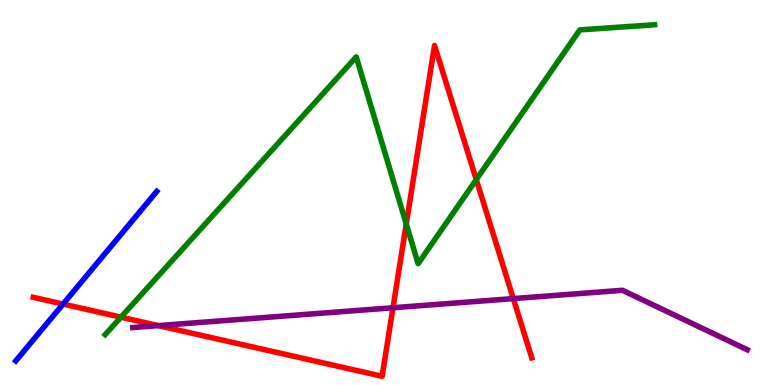[{'lines': ['blue', 'red'], 'intersections': [{'x': 0.813, 'y': 2.1}]}, {'lines': ['green', 'red'], 'intersections': [{'x': 1.56, 'y': 1.76}, {'x': 5.24, 'y': 4.18}, {'x': 6.15, 'y': 5.34}]}, {'lines': ['purple', 'red'], 'intersections': [{'x': 2.04, 'y': 1.54}, {'x': 5.07, 'y': 2.01}, {'x': 6.62, 'y': 2.24}]}, {'lines': ['blue', 'green'], 'intersections': []}, {'lines': ['blue', 'purple'], 'intersections': []}, {'lines': ['green', 'purple'], 'intersections': []}]